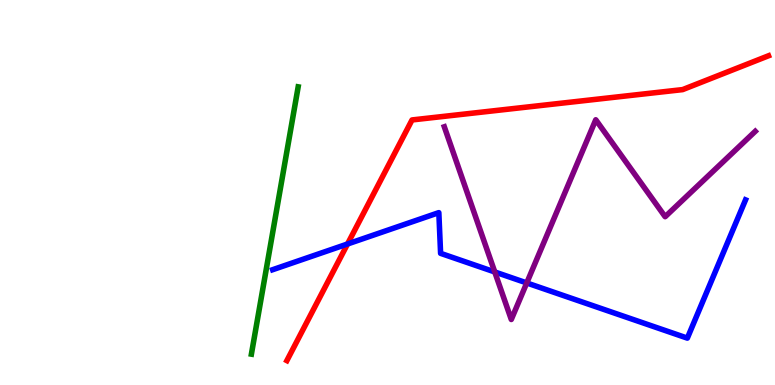[{'lines': ['blue', 'red'], 'intersections': [{'x': 4.48, 'y': 3.66}]}, {'lines': ['green', 'red'], 'intersections': []}, {'lines': ['purple', 'red'], 'intersections': []}, {'lines': ['blue', 'green'], 'intersections': []}, {'lines': ['blue', 'purple'], 'intersections': [{'x': 6.38, 'y': 2.94}, {'x': 6.8, 'y': 2.65}]}, {'lines': ['green', 'purple'], 'intersections': []}]